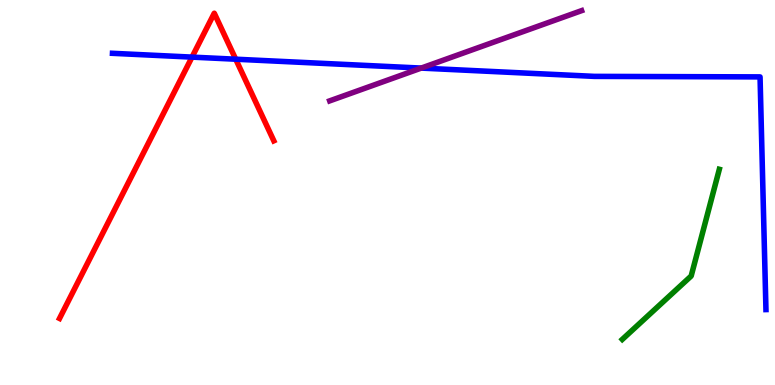[{'lines': ['blue', 'red'], 'intersections': [{'x': 2.48, 'y': 8.52}, {'x': 3.04, 'y': 8.46}]}, {'lines': ['green', 'red'], 'intersections': []}, {'lines': ['purple', 'red'], 'intersections': []}, {'lines': ['blue', 'green'], 'intersections': []}, {'lines': ['blue', 'purple'], 'intersections': [{'x': 5.44, 'y': 8.23}]}, {'lines': ['green', 'purple'], 'intersections': []}]